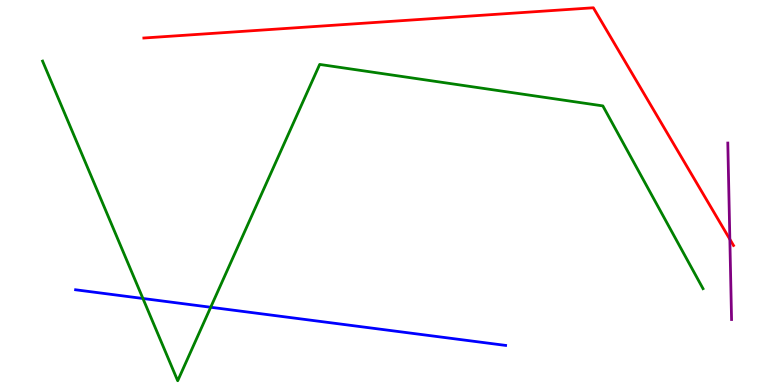[{'lines': ['blue', 'red'], 'intersections': []}, {'lines': ['green', 'red'], 'intersections': []}, {'lines': ['purple', 'red'], 'intersections': [{'x': 9.42, 'y': 3.79}]}, {'lines': ['blue', 'green'], 'intersections': [{'x': 1.84, 'y': 2.25}, {'x': 2.72, 'y': 2.02}]}, {'lines': ['blue', 'purple'], 'intersections': []}, {'lines': ['green', 'purple'], 'intersections': []}]